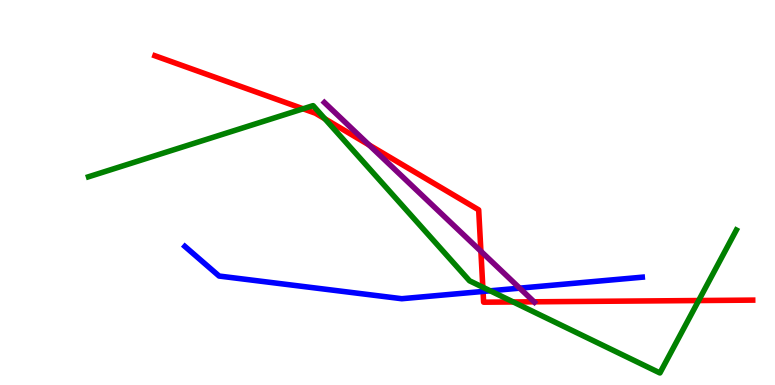[{'lines': ['blue', 'red'], 'intersections': [{'x': 6.23, 'y': 2.43}]}, {'lines': ['green', 'red'], 'intersections': [{'x': 3.91, 'y': 7.17}, {'x': 4.19, 'y': 6.91}, {'x': 6.23, 'y': 2.54}, {'x': 6.62, 'y': 2.16}, {'x': 9.01, 'y': 2.19}]}, {'lines': ['purple', 'red'], 'intersections': [{'x': 4.76, 'y': 6.23}, {'x': 6.21, 'y': 3.47}, {'x': 6.89, 'y': 2.16}]}, {'lines': ['blue', 'green'], 'intersections': [{'x': 6.33, 'y': 2.45}]}, {'lines': ['blue', 'purple'], 'intersections': [{'x': 6.71, 'y': 2.52}]}, {'lines': ['green', 'purple'], 'intersections': []}]